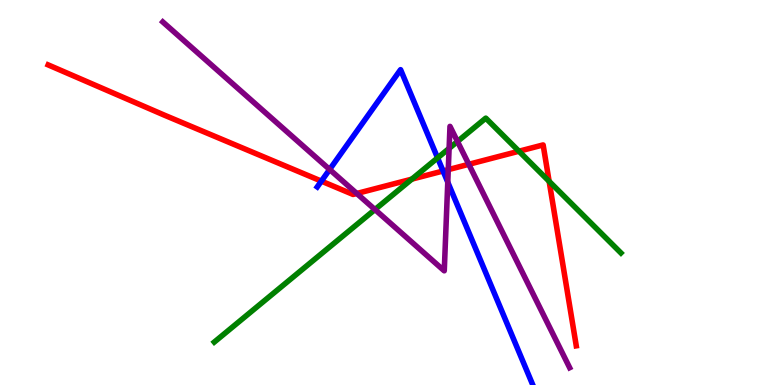[{'lines': ['blue', 'red'], 'intersections': [{'x': 4.15, 'y': 5.3}, {'x': 5.72, 'y': 5.56}]}, {'lines': ['green', 'red'], 'intersections': [{'x': 5.31, 'y': 5.35}, {'x': 6.7, 'y': 6.07}, {'x': 7.09, 'y': 5.29}]}, {'lines': ['purple', 'red'], 'intersections': [{'x': 4.6, 'y': 4.97}, {'x': 5.78, 'y': 5.59}, {'x': 6.05, 'y': 5.73}]}, {'lines': ['blue', 'green'], 'intersections': [{'x': 5.65, 'y': 5.9}]}, {'lines': ['blue', 'purple'], 'intersections': [{'x': 4.25, 'y': 5.6}, {'x': 5.78, 'y': 5.27}]}, {'lines': ['green', 'purple'], 'intersections': [{'x': 4.84, 'y': 4.56}, {'x': 5.79, 'y': 6.15}, {'x': 5.9, 'y': 6.33}]}]